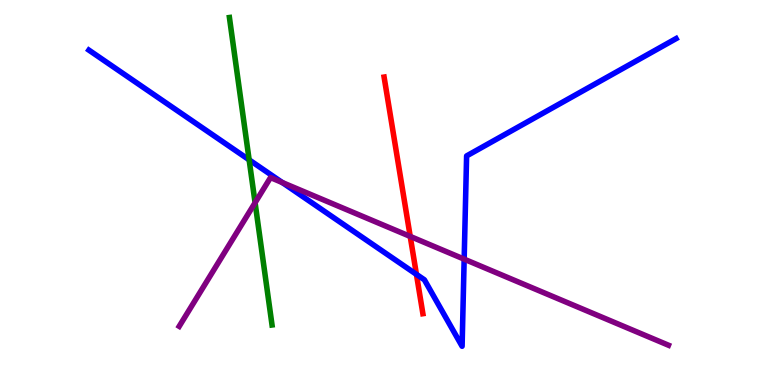[{'lines': ['blue', 'red'], 'intersections': [{'x': 5.37, 'y': 2.87}]}, {'lines': ['green', 'red'], 'intersections': []}, {'lines': ['purple', 'red'], 'intersections': [{'x': 5.29, 'y': 3.86}]}, {'lines': ['blue', 'green'], 'intersections': [{'x': 3.21, 'y': 5.85}]}, {'lines': ['blue', 'purple'], 'intersections': [{'x': 3.64, 'y': 5.26}, {'x': 5.99, 'y': 3.27}]}, {'lines': ['green', 'purple'], 'intersections': [{'x': 3.29, 'y': 4.73}]}]